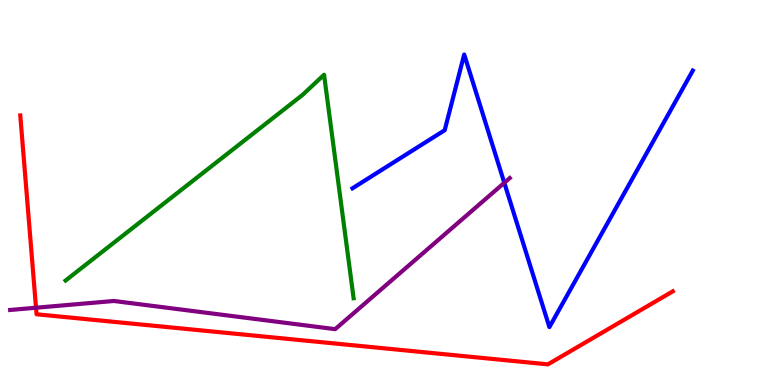[{'lines': ['blue', 'red'], 'intersections': []}, {'lines': ['green', 'red'], 'intersections': []}, {'lines': ['purple', 'red'], 'intersections': [{'x': 0.465, 'y': 2.01}]}, {'lines': ['blue', 'green'], 'intersections': []}, {'lines': ['blue', 'purple'], 'intersections': [{'x': 6.51, 'y': 5.25}]}, {'lines': ['green', 'purple'], 'intersections': []}]